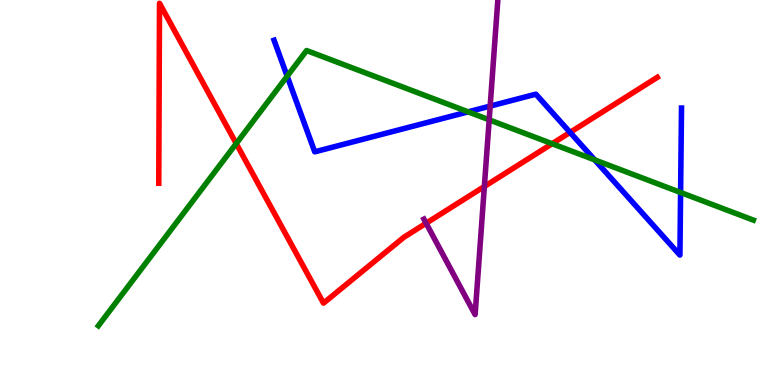[{'lines': ['blue', 'red'], 'intersections': [{'x': 7.36, 'y': 6.56}]}, {'lines': ['green', 'red'], 'intersections': [{'x': 3.05, 'y': 6.27}, {'x': 7.12, 'y': 6.27}]}, {'lines': ['purple', 'red'], 'intersections': [{'x': 5.5, 'y': 4.2}, {'x': 6.25, 'y': 5.16}]}, {'lines': ['blue', 'green'], 'intersections': [{'x': 3.71, 'y': 8.02}, {'x': 6.04, 'y': 7.1}, {'x': 7.67, 'y': 5.85}, {'x': 8.78, 'y': 5.0}]}, {'lines': ['blue', 'purple'], 'intersections': [{'x': 6.32, 'y': 7.24}]}, {'lines': ['green', 'purple'], 'intersections': [{'x': 6.31, 'y': 6.89}]}]